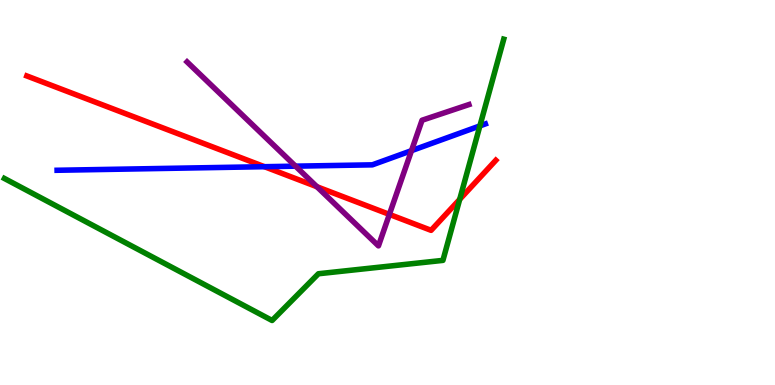[{'lines': ['blue', 'red'], 'intersections': [{'x': 3.41, 'y': 5.67}]}, {'lines': ['green', 'red'], 'intersections': [{'x': 5.93, 'y': 4.82}]}, {'lines': ['purple', 'red'], 'intersections': [{'x': 4.09, 'y': 5.15}, {'x': 5.02, 'y': 4.43}]}, {'lines': ['blue', 'green'], 'intersections': [{'x': 6.19, 'y': 6.73}]}, {'lines': ['blue', 'purple'], 'intersections': [{'x': 3.81, 'y': 5.68}, {'x': 5.31, 'y': 6.09}]}, {'lines': ['green', 'purple'], 'intersections': []}]